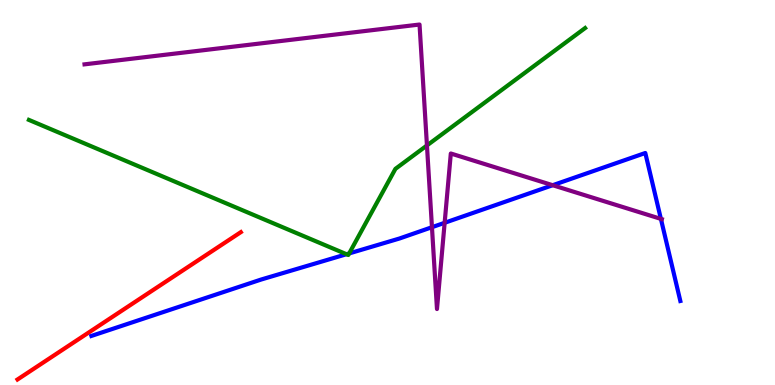[{'lines': ['blue', 'red'], 'intersections': []}, {'lines': ['green', 'red'], 'intersections': []}, {'lines': ['purple', 'red'], 'intersections': []}, {'lines': ['blue', 'green'], 'intersections': [{'x': 4.47, 'y': 3.4}, {'x': 4.51, 'y': 3.42}]}, {'lines': ['blue', 'purple'], 'intersections': [{'x': 5.57, 'y': 4.1}, {'x': 5.74, 'y': 4.21}, {'x': 7.13, 'y': 5.19}, {'x': 8.53, 'y': 4.31}]}, {'lines': ['green', 'purple'], 'intersections': [{'x': 5.51, 'y': 6.22}]}]